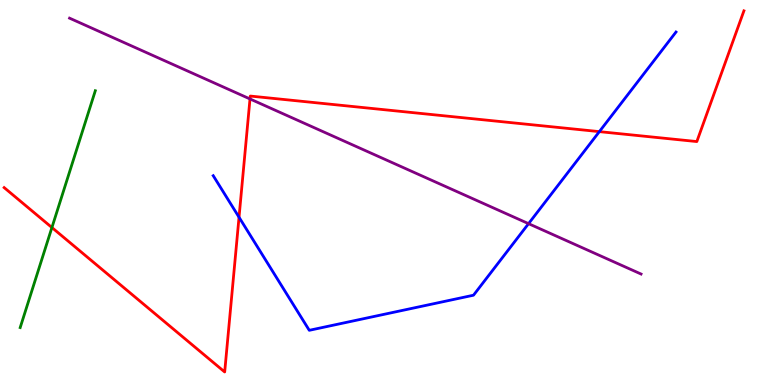[{'lines': ['blue', 'red'], 'intersections': [{'x': 3.08, 'y': 4.36}, {'x': 7.73, 'y': 6.58}]}, {'lines': ['green', 'red'], 'intersections': [{'x': 0.67, 'y': 4.09}]}, {'lines': ['purple', 'red'], 'intersections': [{'x': 3.23, 'y': 7.43}]}, {'lines': ['blue', 'green'], 'intersections': []}, {'lines': ['blue', 'purple'], 'intersections': [{'x': 6.82, 'y': 4.19}]}, {'lines': ['green', 'purple'], 'intersections': []}]